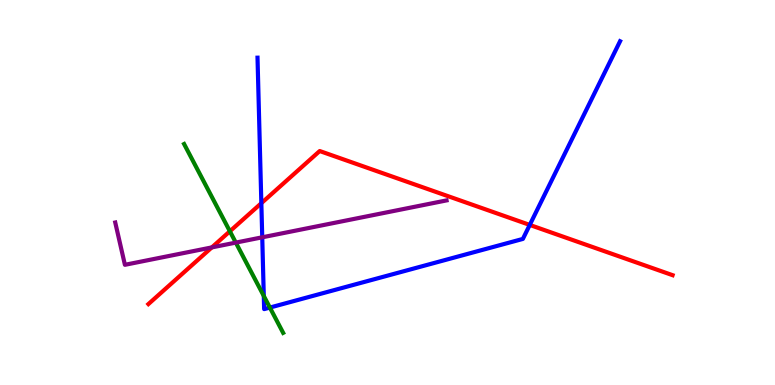[{'lines': ['blue', 'red'], 'intersections': [{'x': 3.37, 'y': 4.72}, {'x': 6.84, 'y': 4.16}]}, {'lines': ['green', 'red'], 'intersections': [{'x': 2.97, 'y': 3.99}]}, {'lines': ['purple', 'red'], 'intersections': [{'x': 2.73, 'y': 3.57}]}, {'lines': ['blue', 'green'], 'intersections': [{'x': 3.4, 'y': 2.31}, {'x': 3.48, 'y': 2.01}]}, {'lines': ['blue', 'purple'], 'intersections': [{'x': 3.38, 'y': 3.84}]}, {'lines': ['green', 'purple'], 'intersections': [{'x': 3.04, 'y': 3.7}]}]